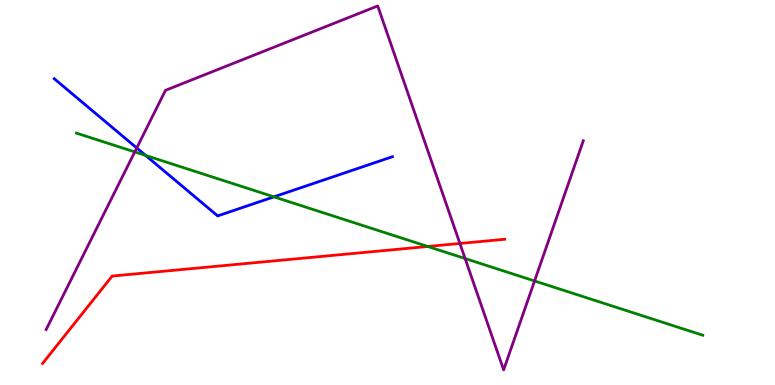[{'lines': ['blue', 'red'], 'intersections': []}, {'lines': ['green', 'red'], 'intersections': [{'x': 5.52, 'y': 3.6}]}, {'lines': ['purple', 'red'], 'intersections': [{'x': 5.93, 'y': 3.68}]}, {'lines': ['blue', 'green'], 'intersections': [{'x': 1.88, 'y': 5.96}, {'x': 3.53, 'y': 4.89}]}, {'lines': ['blue', 'purple'], 'intersections': [{'x': 1.76, 'y': 6.16}]}, {'lines': ['green', 'purple'], 'intersections': [{'x': 1.74, 'y': 6.05}, {'x': 6.0, 'y': 3.28}, {'x': 6.9, 'y': 2.7}]}]